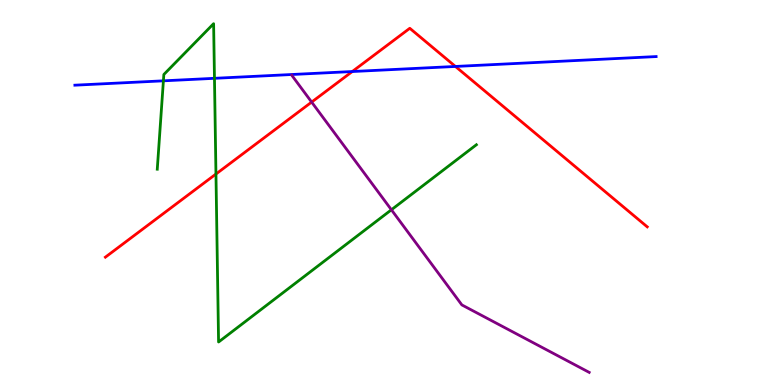[{'lines': ['blue', 'red'], 'intersections': [{'x': 4.55, 'y': 8.14}, {'x': 5.88, 'y': 8.27}]}, {'lines': ['green', 'red'], 'intersections': [{'x': 2.79, 'y': 5.48}]}, {'lines': ['purple', 'red'], 'intersections': [{'x': 4.02, 'y': 7.35}]}, {'lines': ['blue', 'green'], 'intersections': [{'x': 2.11, 'y': 7.9}, {'x': 2.77, 'y': 7.97}]}, {'lines': ['blue', 'purple'], 'intersections': []}, {'lines': ['green', 'purple'], 'intersections': [{'x': 5.05, 'y': 4.55}]}]